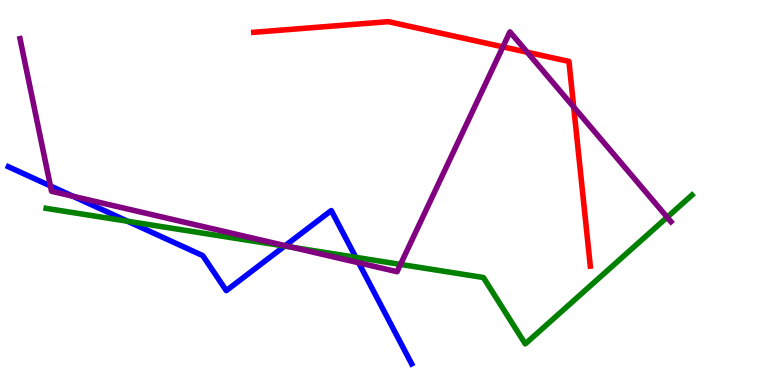[{'lines': ['blue', 'red'], 'intersections': []}, {'lines': ['green', 'red'], 'intersections': []}, {'lines': ['purple', 'red'], 'intersections': [{'x': 6.49, 'y': 8.78}, {'x': 6.8, 'y': 8.64}, {'x': 7.4, 'y': 7.22}]}, {'lines': ['blue', 'green'], 'intersections': [{'x': 1.65, 'y': 4.25}, {'x': 3.67, 'y': 3.61}, {'x': 4.59, 'y': 3.32}]}, {'lines': ['blue', 'purple'], 'intersections': [{'x': 0.651, 'y': 5.17}, {'x': 0.941, 'y': 4.9}, {'x': 3.68, 'y': 3.62}, {'x': 4.63, 'y': 3.17}]}, {'lines': ['green', 'purple'], 'intersections': [{'x': 3.77, 'y': 3.58}, {'x': 5.17, 'y': 3.13}, {'x': 8.61, 'y': 4.36}]}]